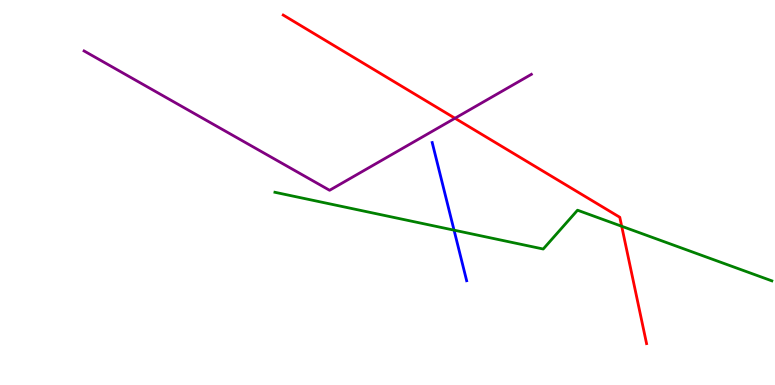[{'lines': ['blue', 'red'], 'intersections': []}, {'lines': ['green', 'red'], 'intersections': [{'x': 8.02, 'y': 4.12}]}, {'lines': ['purple', 'red'], 'intersections': [{'x': 5.87, 'y': 6.93}]}, {'lines': ['blue', 'green'], 'intersections': [{'x': 5.86, 'y': 4.02}]}, {'lines': ['blue', 'purple'], 'intersections': []}, {'lines': ['green', 'purple'], 'intersections': []}]